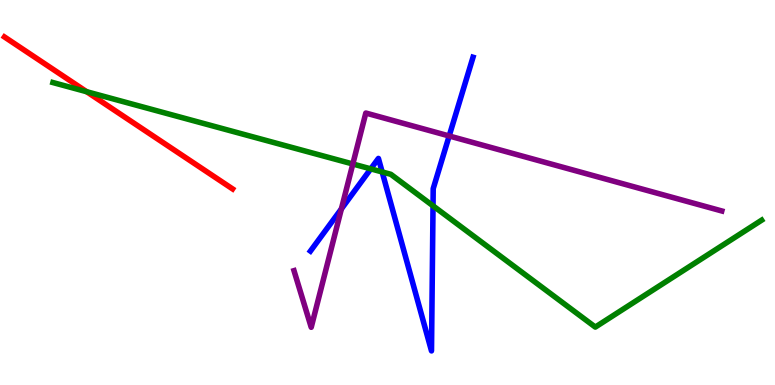[{'lines': ['blue', 'red'], 'intersections': []}, {'lines': ['green', 'red'], 'intersections': [{'x': 1.12, 'y': 7.62}]}, {'lines': ['purple', 'red'], 'intersections': []}, {'lines': ['blue', 'green'], 'intersections': [{'x': 4.78, 'y': 5.61}, {'x': 4.93, 'y': 5.53}, {'x': 5.59, 'y': 4.65}]}, {'lines': ['blue', 'purple'], 'intersections': [{'x': 4.41, 'y': 4.57}, {'x': 5.8, 'y': 6.47}]}, {'lines': ['green', 'purple'], 'intersections': [{'x': 4.55, 'y': 5.74}]}]